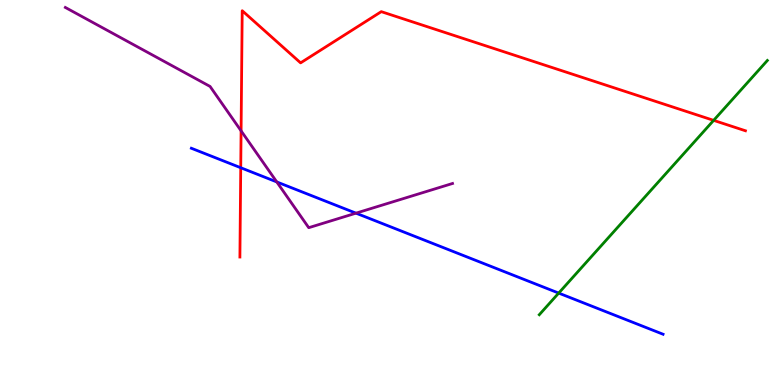[{'lines': ['blue', 'red'], 'intersections': [{'x': 3.11, 'y': 5.64}]}, {'lines': ['green', 'red'], 'intersections': [{'x': 9.21, 'y': 6.87}]}, {'lines': ['purple', 'red'], 'intersections': [{'x': 3.11, 'y': 6.6}]}, {'lines': ['blue', 'green'], 'intersections': [{'x': 7.21, 'y': 2.39}]}, {'lines': ['blue', 'purple'], 'intersections': [{'x': 3.57, 'y': 5.27}, {'x': 4.59, 'y': 4.46}]}, {'lines': ['green', 'purple'], 'intersections': []}]